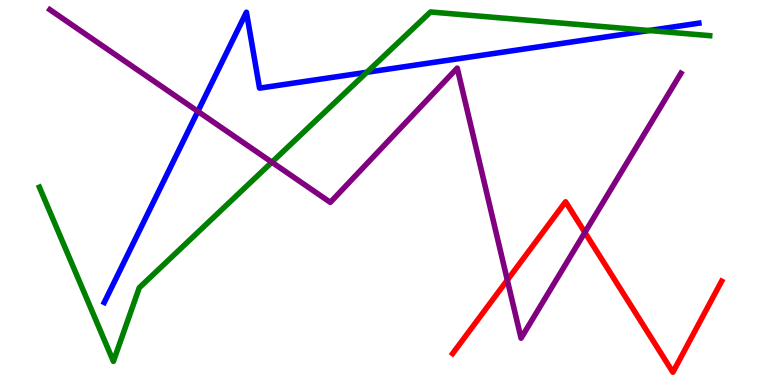[{'lines': ['blue', 'red'], 'intersections': []}, {'lines': ['green', 'red'], 'intersections': []}, {'lines': ['purple', 'red'], 'intersections': [{'x': 6.55, 'y': 2.73}, {'x': 7.55, 'y': 3.96}]}, {'lines': ['blue', 'green'], 'intersections': [{'x': 4.73, 'y': 8.12}, {'x': 8.38, 'y': 9.21}]}, {'lines': ['blue', 'purple'], 'intersections': [{'x': 2.55, 'y': 7.11}]}, {'lines': ['green', 'purple'], 'intersections': [{'x': 3.51, 'y': 5.79}]}]